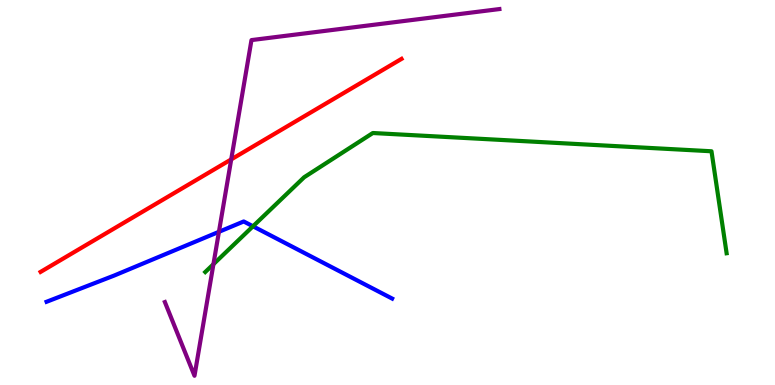[{'lines': ['blue', 'red'], 'intersections': []}, {'lines': ['green', 'red'], 'intersections': []}, {'lines': ['purple', 'red'], 'intersections': [{'x': 2.98, 'y': 5.86}]}, {'lines': ['blue', 'green'], 'intersections': [{'x': 3.26, 'y': 4.12}]}, {'lines': ['blue', 'purple'], 'intersections': [{'x': 2.82, 'y': 3.98}]}, {'lines': ['green', 'purple'], 'intersections': [{'x': 2.75, 'y': 3.14}]}]